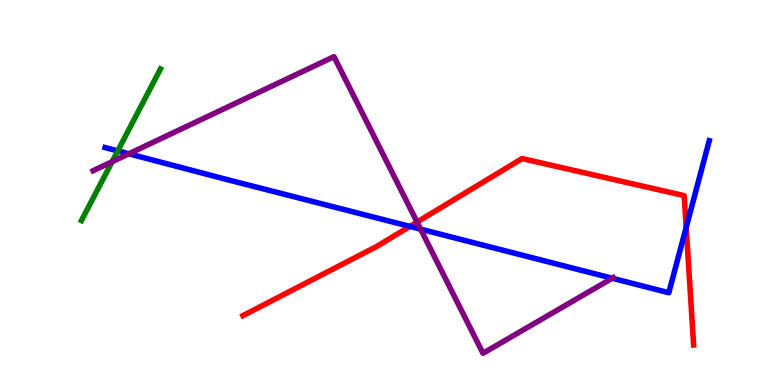[{'lines': ['blue', 'red'], 'intersections': [{'x': 5.29, 'y': 4.12}, {'x': 8.85, 'y': 4.09}]}, {'lines': ['green', 'red'], 'intersections': []}, {'lines': ['purple', 'red'], 'intersections': [{'x': 5.38, 'y': 4.23}]}, {'lines': ['blue', 'green'], 'intersections': [{'x': 1.52, 'y': 6.08}]}, {'lines': ['blue', 'purple'], 'intersections': [{'x': 1.66, 'y': 6.01}, {'x': 5.43, 'y': 4.05}, {'x': 7.9, 'y': 2.77}]}, {'lines': ['green', 'purple'], 'intersections': [{'x': 1.45, 'y': 5.8}]}]